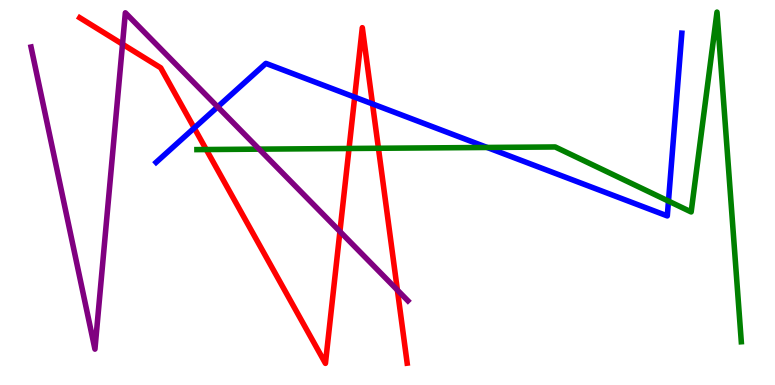[{'lines': ['blue', 'red'], 'intersections': [{'x': 2.51, 'y': 6.68}, {'x': 4.58, 'y': 7.48}, {'x': 4.81, 'y': 7.3}]}, {'lines': ['green', 'red'], 'intersections': [{'x': 2.66, 'y': 6.12}, {'x': 4.5, 'y': 6.14}, {'x': 4.88, 'y': 6.15}]}, {'lines': ['purple', 'red'], 'intersections': [{'x': 1.58, 'y': 8.85}, {'x': 4.39, 'y': 3.99}, {'x': 5.13, 'y': 2.47}]}, {'lines': ['blue', 'green'], 'intersections': [{'x': 6.29, 'y': 6.17}, {'x': 8.63, 'y': 4.78}]}, {'lines': ['blue', 'purple'], 'intersections': [{'x': 2.81, 'y': 7.22}]}, {'lines': ['green', 'purple'], 'intersections': [{'x': 3.34, 'y': 6.13}]}]